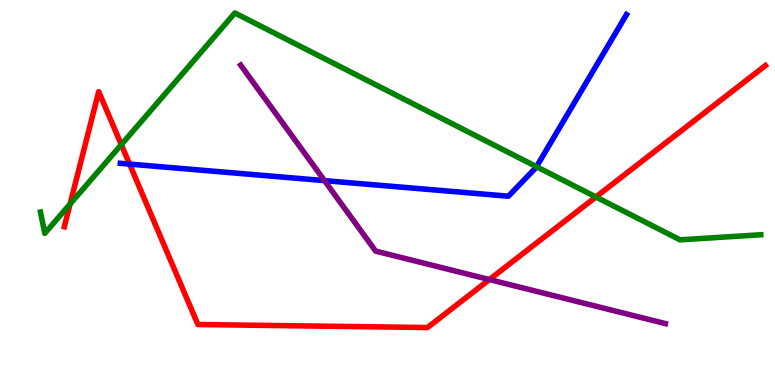[{'lines': ['blue', 'red'], 'intersections': [{'x': 1.67, 'y': 5.74}]}, {'lines': ['green', 'red'], 'intersections': [{'x': 0.904, 'y': 4.7}, {'x': 1.57, 'y': 6.24}, {'x': 7.69, 'y': 4.88}]}, {'lines': ['purple', 'red'], 'intersections': [{'x': 6.31, 'y': 2.74}]}, {'lines': ['blue', 'green'], 'intersections': [{'x': 6.92, 'y': 5.67}]}, {'lines': ['blue', 'purple'], 'intersections': [{'x': 4.19, 'y': 5.31}]}, {'lines': ['green', 'purple'], 'intersections': []}]